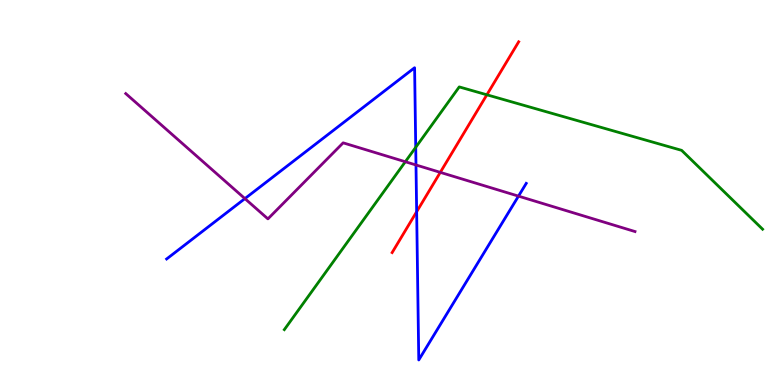[{'lines': ['blue', 'red'], 'intersections': [{'x': 5.38, 'y': 4.5}]}, {'lines': ['green', 'red'], 'intersections': [{'x': 6.28, 'y': 7.54}]}, {'lines': ['purple', 'red'], 'intersections': [{'x': 5.68, 'y': 5.52}]}, {'lines': ['blue', 'green'], 'intersections': [{'x': 5.36, 'y': 6.17}]}, {'lines': ['blue', 'purple'], 'intersections': [{'x': 3.16, 'y': 4.84}, {'x': 5.37, 'y': 5.71}, {'x': 6.69, 'y': 4.91}]}, {'lines': ['green', 'purple'], 'intersections': [{'x': 5.23, 'y': 5.8}]}]